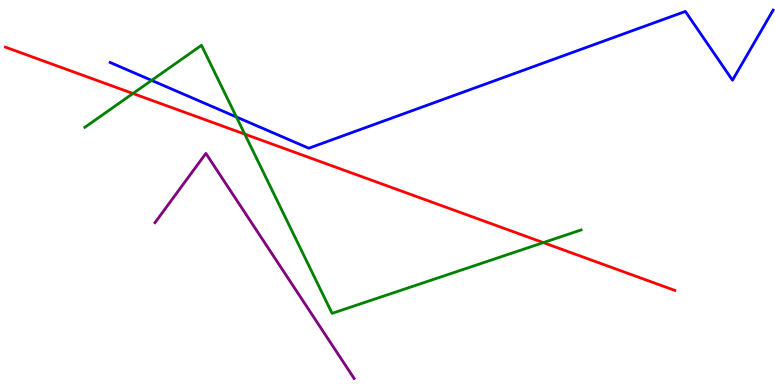[{'lines': ['blue', 'red'], 'intersections': []}, {'lines': ['green', 'red'], 'intersections': [{'x': 1.72, 'y': 7.57}, {'x': 3.16, 'y': 6.52}, {'x': 7.01, 'y': 3.7}]}, {'lines': ['purple', 'red'], 'intersections': []}, {'lines': ['blue', 'green'], 'intersections': [{'x': 1.96, 'y': 7.91}, {'x': 3.05, 'y': 6.96}]}, {'lines': ['blue', 'purple'], 'intersections': []}, {'lines': ['green', 'purple'], 'intersections': []}]